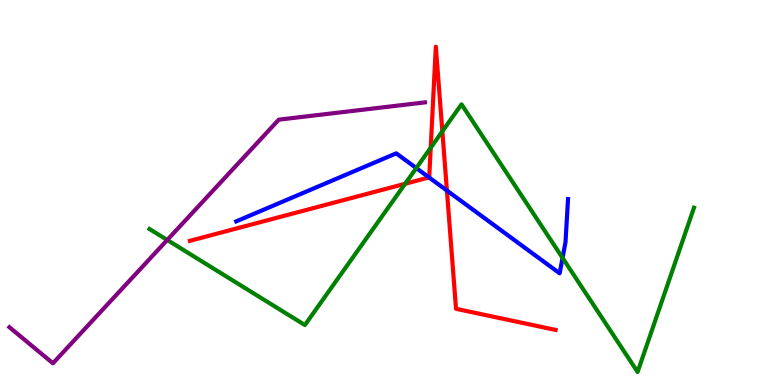[{'lines': ['blue', 'red'], 'intersections': [{'x': 5.54, 'y': 5.39}, {'x': 5.77, 'y': 5.05}]}, {'lines': ['green', 'red'], 'intersections': [{'x': 5.23, 'y': 5.23}, {'x': 5.56, 'y': 6.16}, {'x': 5.71, 'y': 6.59}]}, {'lines': ['purple', 'red'], 'intersections': []}, {'lines': ['blue', 'green'], 'intersections': [{'x': 5.37, 'y': 5.63}, {'x': 7.26, 'y': 3.3}]}, {'lines': ['blue', 'purple'], 'intersections': []}, {'lines': ['green', 'purple'], 'intersections': [{'x': 2.16, 'y': 3.77}]}]